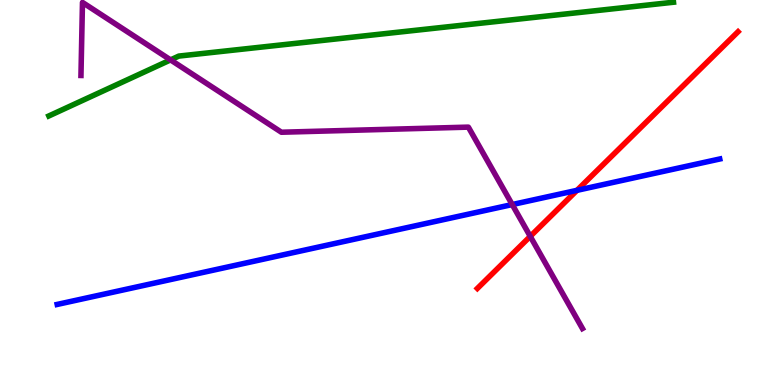[{'lines': ['blue', 'red'], 'intersections': [{'x': 7.45, 'y': 5.06}]}, {'lines': ['green', 'red'], 'intersections': []}, {'lines': ['purple', 'red'], 'intersections': [{'x': 6.84, 'y': 3.86}]}, {'lines': ['blue', 'green'], 'intersections': []}, {'lines': ['blue', 'purple'], 'intersections': [{'x': 6.61, 'y': 4.69}]}, {'lines': ['green', 'purple'], 'intersections': [{'x': 2.2, 'y': 8.44}]}]